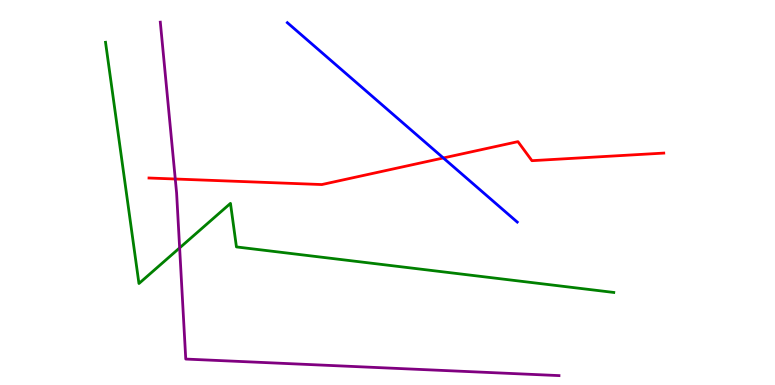[{'lines': ['blue', 'red'], 'intersections': [{'x': 5.72, 'y': 5.9}]}, {'lines': ['green', 'red'], 'intersections': []}, {'lines': ['purple', 'red'], 'intersections': [{'x': 2.26, 'y': 5.35}]}, {'lines': ['blue', 'green'], 'intersections': []}, {'lines': ['blue', 'purple'], 'intersections': []}, {'lines': ['green', 'purple'], 'intersections': [{'x': 2.32, 'y': 3.56}]}]